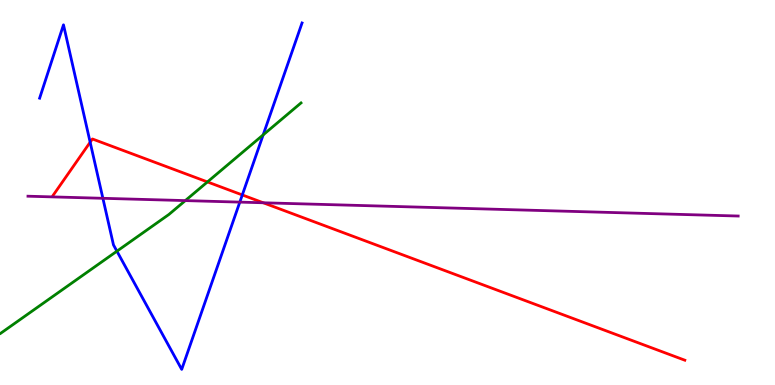[{'lines': ['blue', 'red'], 'intersections': [{'x': 1.16, 'y': 6.31}, {'x': 3.13, 'y': 4.94}]}, {'lines': ['green', 'red'], 'intersections': [{'x': 2.68, 'y': 5.27}]}, {'lines': ['purple', 'red'], 'intersections': [{'x': 3.4, 'y': 4.73}]}, {'lines': ['blue', 'green'], 'intersections': [{'x': 1.51, 'y': 3.48}, {'x': 3.4, 'y': 6.5}]}, {'lines': ['blue', 'purple'], 'intersections': [{'x': 1.33, 'y': 4.85}, {'x': 3.09, 'y': 4.75}]}, {'lines': ['green', 'purple'], 'intersections': [{'x': 2.39, 'y': 4.79}]}]